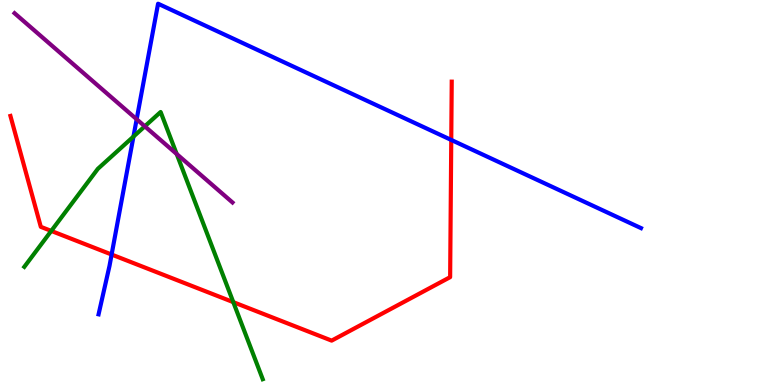[{'lines': ['blue', 'red'], 'intersections': [{'x': 1.44, 'y': 3.39}, {'x': 5.82, 'y': 6.37}]}, {'lines': ['green', 'red'], 'intersections': [{'x': 0.661, 'y': 4.0}, {'x': 3.01, 'y': 2.15}]}, {'lines': ['purple', 'red'], 'intersections': []}, {'lines': ['blue', 'green'], 'intersections': [{'x': 1.72, 'y': 6.45}]}, {'lines': ['blue', 'purple'], 'intersections': [{'x': 1.76, 'y': 6.9}]}, {'lines': ['green', 'purple'], 'intersections': [{'x': 1.87, 'y': 6.72}, {'x': 2.28, 'y': 6.0}]}]